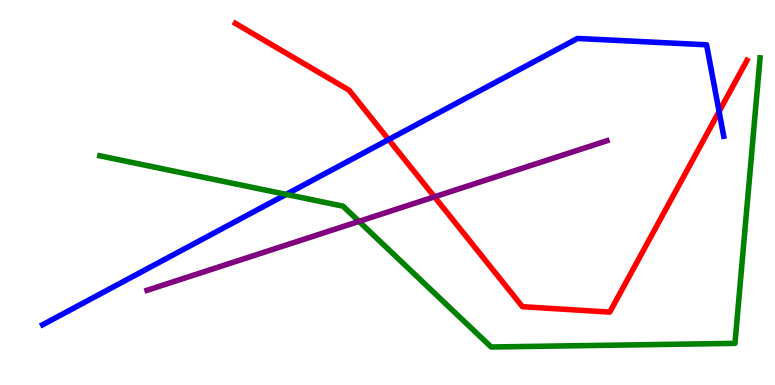[{'lines': ['blue', 'red'], 'intersections': [{'x': 5.01, 'y': 6.38}, {'x': 9.28, 'y': 7.1}]}, {'lines': ['green', 'red'], 'intersections': []}, {'lines': ['purple', 'red'], 'intersections': [{'x': 5.61, 'y': 4.89}]}, {'lines': ['blue', 'green'], 'intersections': [{'x': 3.69, 'y': 4.95}]}, {'lines': ['blue', 'purple'], 'intersections': []}, {'lines': ['green', 'purple'], 'intersections': [{'x': 4.63, 'y': 4.25}]}]